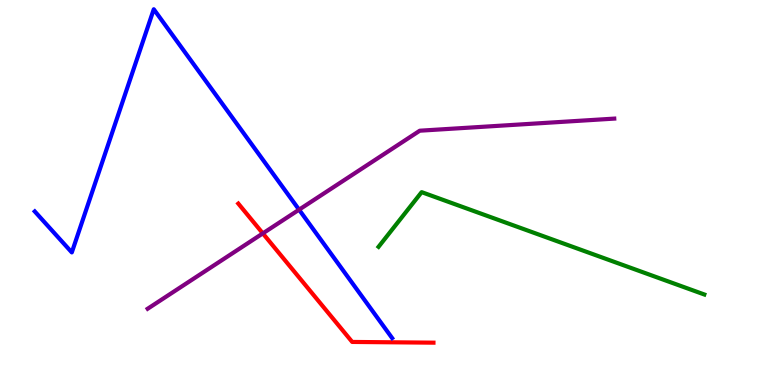[{'lines': ['blue', 'red'], 'intersections': []}, {'lines': ['green', 'red'], 'intersections': []}, {'lines': ['purple', 'red'], 'intersections': [{'x': 3.39, 'y': 3.94}]}, {'lines': ['blue', 'green'], 'intersections': []}, {'lines': ['blue', 'purple'], 'intersections': [{'x': 3.86, 'y': 4.55}]}, {'lines': ['green', 'purple'], 'intersections': []}]